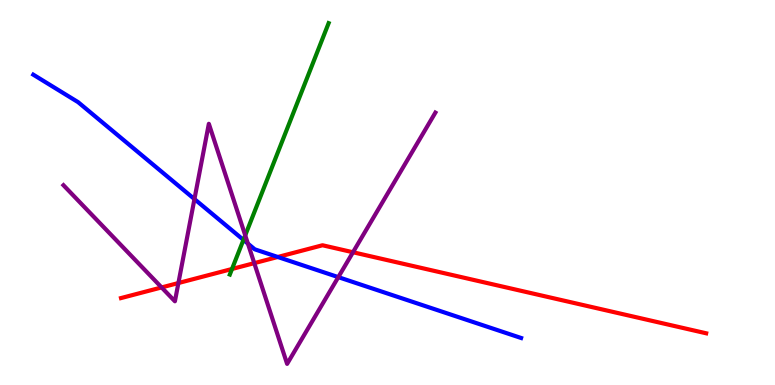[{'lines': ['blue', 'red'], 'intersections': [{'x': 3.58, 'y': 3.33}]}, {'lines': ['green', 'red'], 'intersections': [{'x': 2.99, 'y': 3.01}]}, {'lines': ['purple', 'red'], 'intersections': [{'x': 2.09, 'y': 2.53}, {'x': 2.3, 'y': 2.65}, {'x': 3.28, 'y': 3.17}, {'x': 4.55, 'y': 3.45}]}, {'lines': ['blue', 'green'], 'intersections': [{'x': 3.14, 'y': 3.77}]}, {'lines': ['blue', 'purple'], 'intersections': [{'x': 2.51, 'y': 4.83}, {'x': 3.2, 'y': 3.67}, {'x': 4.37, 'y': 2.8}]}, {'lines': ['green', 'purple'], 'intersections': [{'x': 3.16, 'y': 3.89}]}]